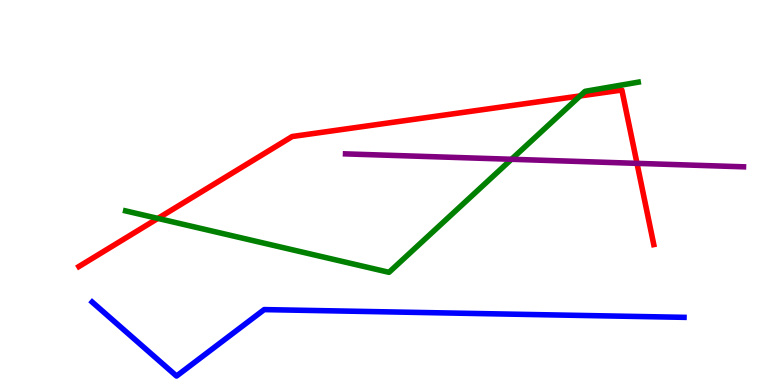[{'lines': ['blue', 'red'], 'intersections': []}, {'lines': ['green', 'red'], 'intersections': [{'x': 2.04, 'y': 4.33}, {'x': 7.49, 'y': 7.51}]}, {'lines': ['purple', 'red'], 'intersections': [{'x': 8.22, 'y': 5.76}]}, {'lines': ['blue', 'green'], 'intersections': []}, {'lines': ['blue', 'purple'], 'intersections': []}, {'lines': ['green', 'purple'], 'intersections': [{'x': 6.6, 'y': 5.86}]}]